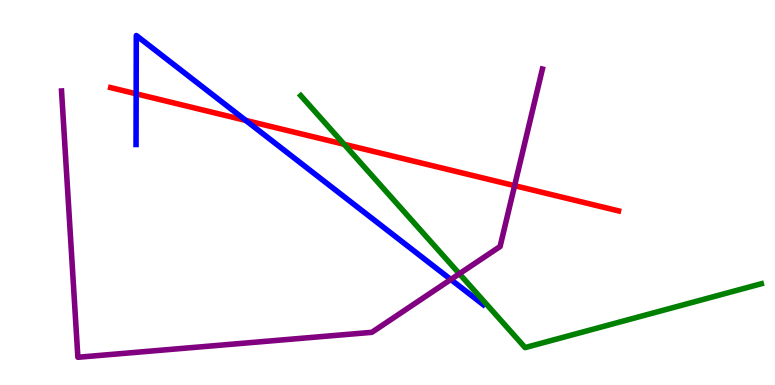[{'lines': ['blue', 'red'], 'intersections': [{'x': 1.76, 'y': 7.56}, {'x': 3.17, 'y': 6.87}]}, {'lines': ['green', 'red'], 'intersections': [{'x': 4.44, 'y': 6.25}]}, {'lines': ['purple', 'red'], 'intersections': [{'x': 6.64, 'y': 5.18}]}, {'lines': ['blue', 'green'], 'intersections': []}, {'lines': ['blue', 'purple'], 'intersections': [{'x': 5.82, 'y': 2.74}]}, {'lines': ['green', 'purple'], 'intersections': [{'x': 5.93, 'y': 2.89}]}]